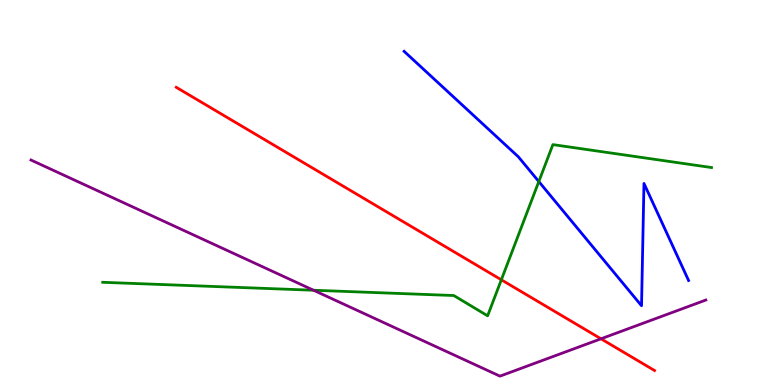[{'lines': ['blue', 'red'], 'intersections': []}, {'lines': ['green', 'red'], 'intersections': [{'x': 6.47, 'y': 2.73}]}, {'lines': ['purple', 'red'], 'intersections': [{'x': 7.75, 'y': 1.2}]}, {'lines': ['blue', 'green'], 'intersections': [{'x': 6.95, 'y': 5.28}]}, {'lines': ['blue', 'purple'], 'intersections': []}, {'lines': ['green', 'purple'], 'intersections': [{'x': 4.05, 'y': 2.46}]}]